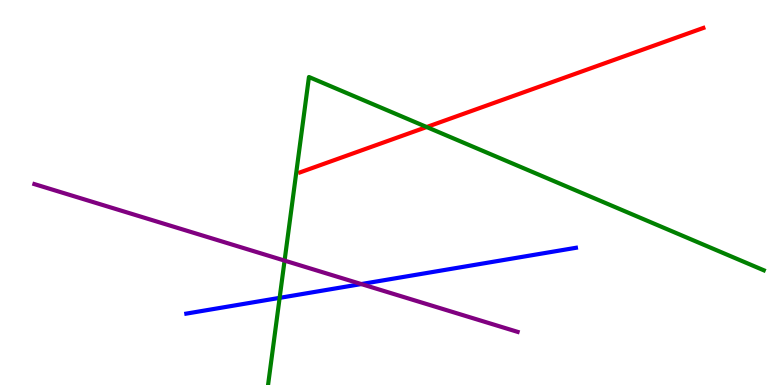[{'lines': ['blue', 'red'], 'intersections': []}, {'lines': ['green', 'red'], 'intersections': [{'x': 5.51, 'y': 6.7}]}, {'lines': ['purple', 'red'], 'intersections': []}, {'lines': ['blue', 'green'], 'intersections': [{'x': 3.61, 'y': 2.26}]}, {'lines': ['blue', 'purple'], 'intersections': [{'x': 4.66, 'y': 2.62}]}, {'lines': ['green', 'purple'], 'intersections': [{'x': 3.67, 'y': 3.23}]}]